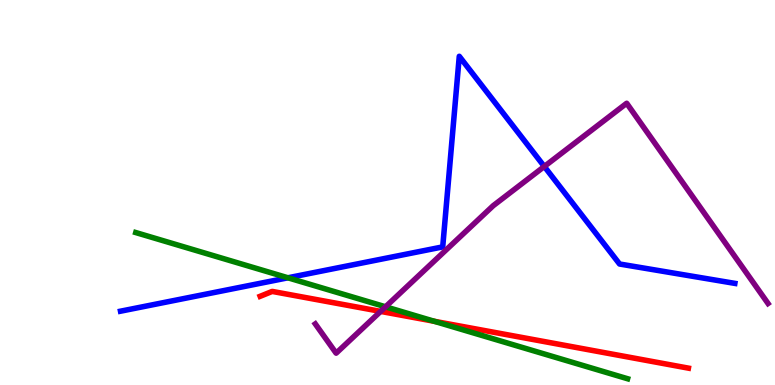[{'lines': ['blue', 'red'], 'intersections': []}, {'lines': ['green', 'red'], 'intersections': [{'x': 5.6, 'y': 1.65}]}, {'lines': ['purple', 'red'], 'intersections': [{'x': 4.91, 'y': 1.91}]}, {'lines': ['blue', 'green'], 'intersections': [{'x': 3.72, 'y': 2.78}]}, {'lines': ['blue', 'purple'], 'intersections': [{'x': 7.02, 'y': 5.68}]}, {'lines': ['green', 'purple'], 'intersections': [{'x': 4.97, 'y': 2.03}]}]